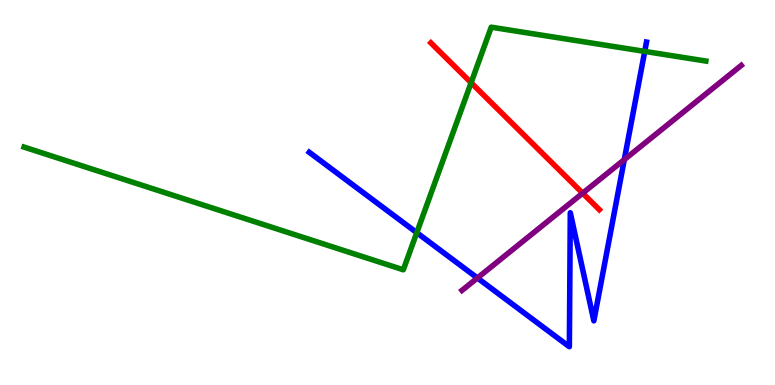[{'lines': ['blue', 'red'], 'intersections': []}, {'lines': ['green', 'red'], 'intersections': [{'x': 6.08, 'y': 7.85}]}, {'lines': ['purple', 'red'], 'intersections': [{'x': 7.52, 'y': 4.98}]}, {'lines': ['blue', 'green'], 'intersections': [{'x': 5.38, 'y': 3.96}, {'x': 8.32, 'y': 8.66}]}, {'lines': ['blue', 'purple'], 'intersections': [{'x': 6.16, 'y': 2.78}, {'x': 8.06, 'y': 5.85}]}, {'lines': ['green', 'purple'], 'intersections': []}]